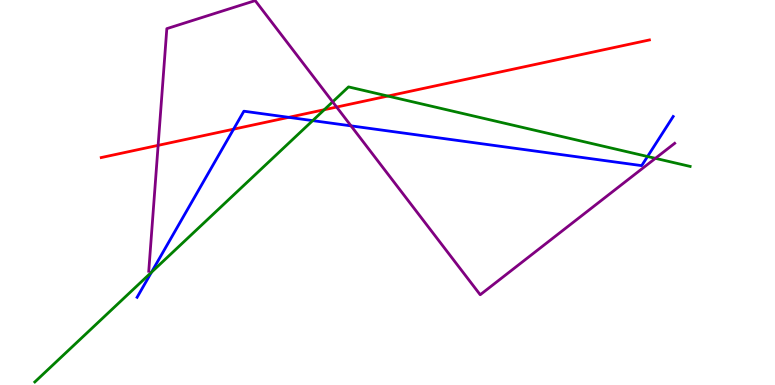[{'lines': ['blue', 'red'], 'intersections': [{'x': 3.01, 'y': 6.65}, {'x': 3.73, 'y': 6.95}]}, {'lines': ['green', 'red'], 'intersections': [{'x': 4.18, 'y': 7.15}, {'x': 5.0, 'y': 7.5}]}, {'lines': ['purple', 'red'], 'intersections': [{'x': 2.04, 'y': 6.22}, {'x': 4.34, 'y': 7.22}]}, {'lines': ['blue', 'green'], 'intersections': [{'x': 1.95, 'y': 2.93}, {'x': 4.03, 'y': 6.87}, {'x': 8.36, 'y': 5.93}]}, {'lines': ['blue', 'purple'], 'intersections': [{'x': 4.53, 'y': 6.73}]}, {'lines': ['green', 'purple'], 'intersections': [{'x': 4.29, 'y': 7.35}, {'x': 8.46, 'y': 5.89}]}]